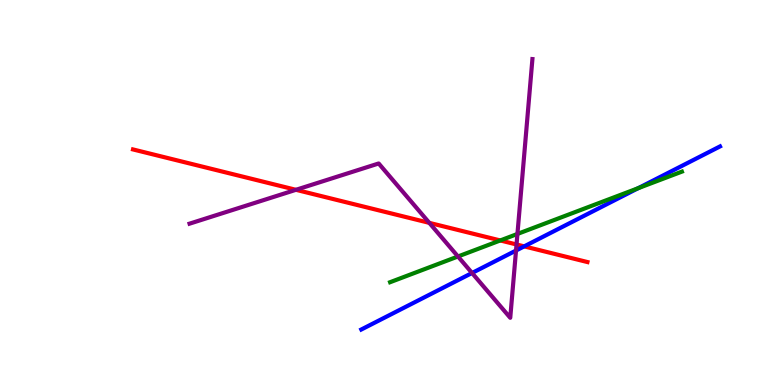[{'lines': ['blue', 'red'], 'intersections': [{'x': 6.76, 'y': 3.6}]}, {'lines': ['green', 'red'], 'intersections': [{'x': 6.46, 'y': 3.75}]}, {'lines': ['purple', 'red'], 'intersections': [{'x': 3.82, 'y': 5.07}, {'x': 5.54, 'y': 4.21}, {'x': 6.66, 'y': 3.65}]}, {'lines': ['blue', 'green'], 'intersections': [{'x': 8.23, 'y': 5.11}]}, {'lines': ['blue', 'purple'], 'intersections': [{'x': 6.09, 'y': 2.91}, {'x': 6.66, 'y': 3.49}]}, {'lines': ['green', 'purple'], 'intersections': [{'x': 5.91, 'y': 3.34}, {'x': 6.68, 'y': 3.92}]}]